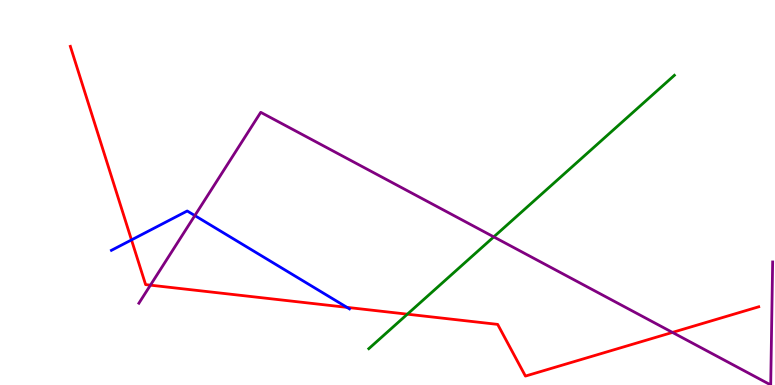[{'lines': ['blue', 'red'], 'intersections': [{'x': 1.7, 'y': 3.77}, {'x': 4.48, 'y': 2.02}]}, {'lines': ['green', 'red'], 'intersections': [{'x': 5.26, 'y': 1.84}]}, {'lines': ['purple', 'red'], 'intersections': [{'x': 1.94, 'y': 2.59}, {'x': 8.68, 'y': 1.37}]}, {'lines': ['blue', 'green'], 'intersections': []}, {'lines': ['blue', 'purple'], 'intersections': [{'x': 2.51, 'y': 4.4}]}, {'lines': ['green', 'purple'], 'intersections': [{'x': 6.37, 'y': 3.85}]}]